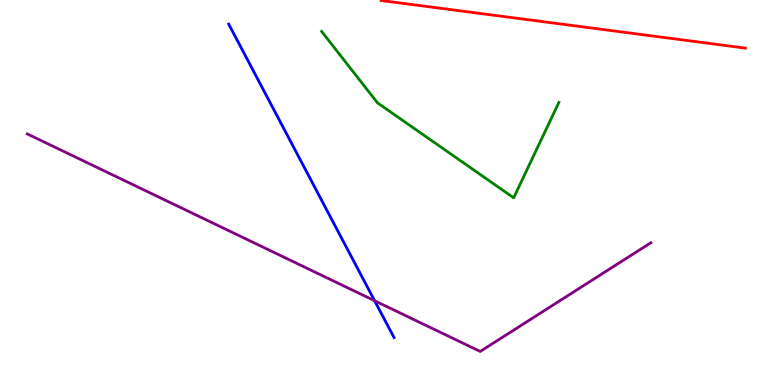[{'lines': ['blue', 'red'], 'intersections': []}, {'lines': ['green', 'red'], 'intersections': []}, {'lines': ['purple', 'red'], 'intersections': []}, {'lines': ['blue', 'green'], 'intersections': []}, {'lines': ['blue', 'purple'], 'intersections': [{'x': 4.83, 'y': 2.19}]}, {'lines': ['green', 'purple'], 'intersections': []}]